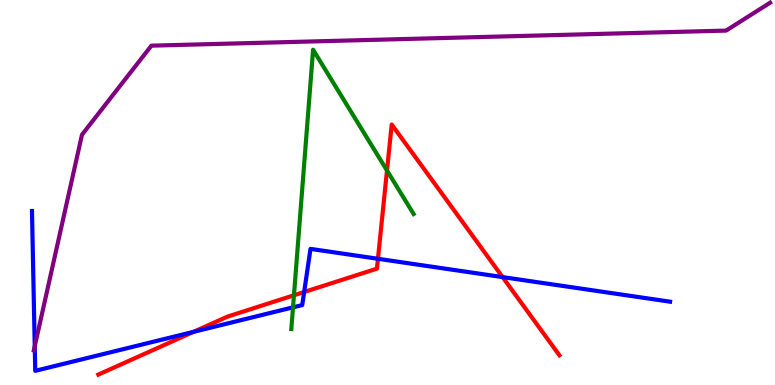[{'lines': ['blue', 'red'], 'intersections': [{'x': 2.5, 'y': 1.38}, {'x': 3.92, 'y': 2.42}, {'x': 4.88, 'y': 3.28}, {'x': 6.49, 'y': 2.8}]}, {'lines': ['green', 'red'], 'intersections': [{'x': 3.79, 'y': 2.33}, {'x': 4.99, 'y': 5.57}]}, {'lines': ['purple', 'red'], 'intersections': []}, {'lines': ['blue', 'green'], 'intersections': [{'x': 3.78, 'y': 2.02}]}, {'lines': ['blue', 'purple'], 'intersections': [{'x': 0.448, 'y': 1.01}]}, {'lines': ['green', 'purple'], 'intersections': []}]